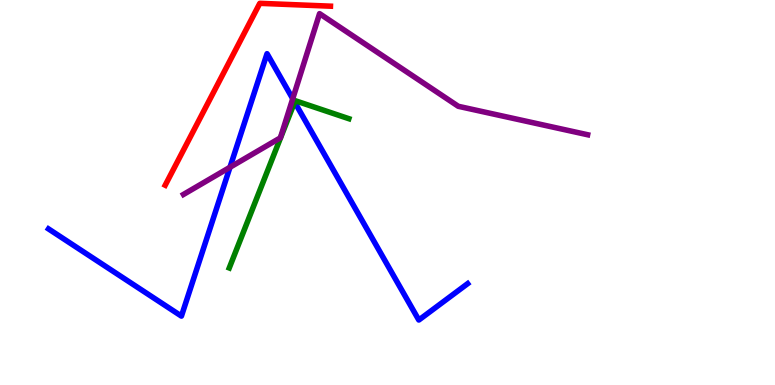[{'lines': ['blue', 'red'], 'intersections': []}, {'lines': ['green', 'red'], 'intersections': []}, {'lines': ['purple', 'red'], 'intersections': []}, {'lines': ['blue', 'green'], 'intersections': [{'x': 3.8, 'y': 7.35}]}, {'lines': ['blue', 'purple'], 'intersections': [{'x': 2.97, 'y': 5.66}, {'x': 3.78, 'y': 7.44}]}, {'lines': ['green', 'purple'], 'intersections': []}]